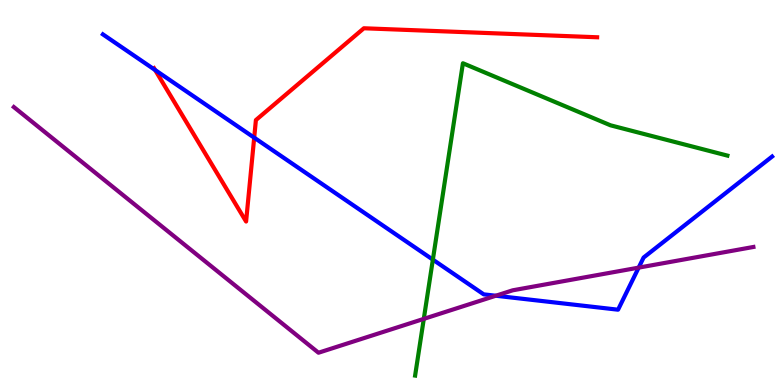[{'lines': ['blue', 'red'], 'intersections': [{'x': 2.0, 'y': 8.18}, {'x': 3.28, 'y': 6.42}]}, {'lines': ['green', 'red'], 'intersections': []}, {'lines': ['purple', 'red'], 'intersections': []}, {'lines': ['blue', 'green'], 'intersections': [{'x': 5.59, 'y': 3.26}]}, {'lines': ['blue', 'purple'], 'intersections': [{'x': 6.4, 'y': 2.32}, {'x': 8.24, 'y': 3.05}]}, {'lines': ['green', 'purple'], 'intersections': [{'x': 5.47, 'y': 1.72}]}]